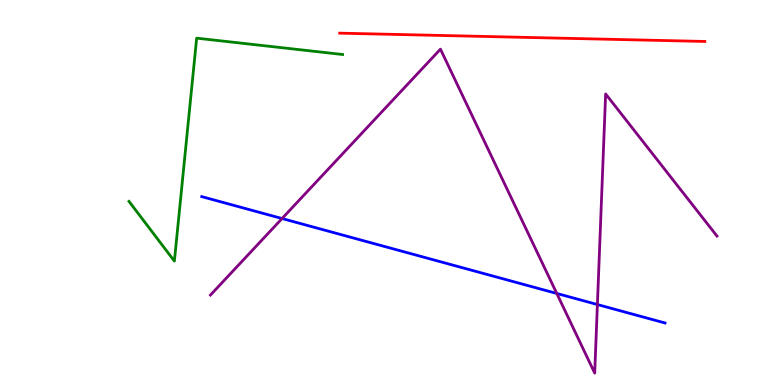[{'lines': ['blue', 'red'], 'intersections': []}, {'lines': ['green', 'red'], 'intersections': []}, {'lines': ['purple', 'red'], 'intersections': []}, {'lines': ['blue', 'green'], 'intersections': []}, {'lines': ['blue', 'purple'], 'intersections': [{'x': 3.64, 'y': 4.32}, {'x': 7.18, 'y': 2.38}, {'x': 7.71, 'y': 2.09}]}, {'lines': ['green', 'purple'], 'intersections': []}]